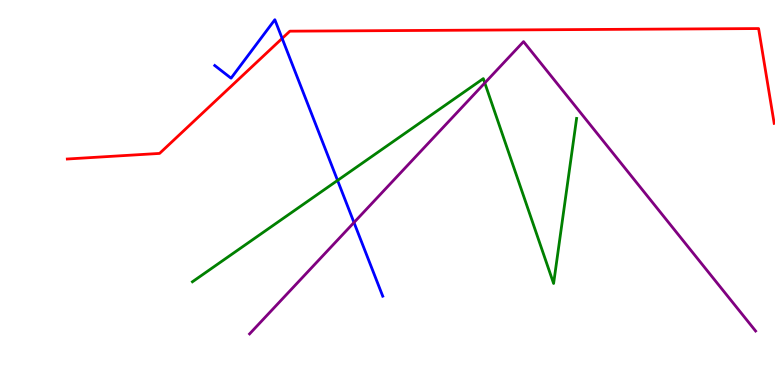[{'lines': ['blue', 'red'], 'intersections': [{'x': 3.64, 'y': 9.0}]}, {'lines': ['green', 'red'], 'intersections': []}, {'lines': ['purple', 'red'], 'intersections': []}, {'lines': ['blue', 'green'], 'intersections': [{'x': 4.36, 'y': 5.31}]}, {'lines': ['blue', 'purple'], 'intersections': [{'x': 4.57, 'y': 4.22}]}, {'lines': ['green', 'purple'], 'intersections': [{'x': 6.26, 'y': 7.85}]}]